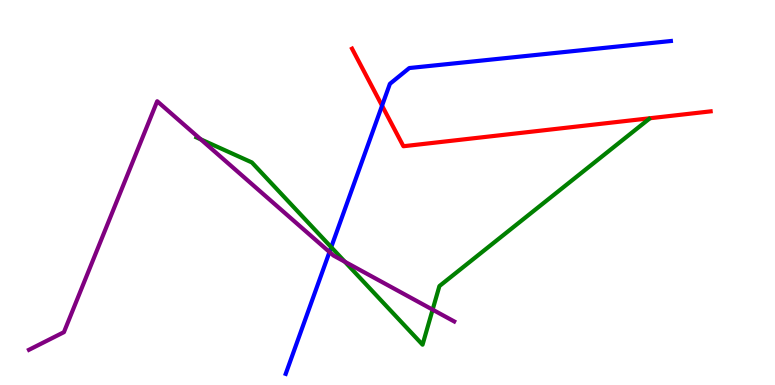[{'lines': ['blue', 'red'], 'intersections': [{'x': 4.93, 'y': 7.26}]}, {'lines': ['green', 'red'], 'intersections': []}, {'lines': ['purple', 'red'], 'intersections': []}, {'lines': ['blue', 'green'], 'intersections': [{'x': 4.27, 'y': 3.58}]}, {'lines': ['blue', 'purple'], 'intersections': [{'x': 4.25, 'y': 3.45}]}, {'lines': ['green', 'purple'], 'intersections': [{'x': 2.59, 'y': 6.38}, {'x': 4.45, 'y': 3.2}, {'x': 5.58, 'y': 1.96}]}]